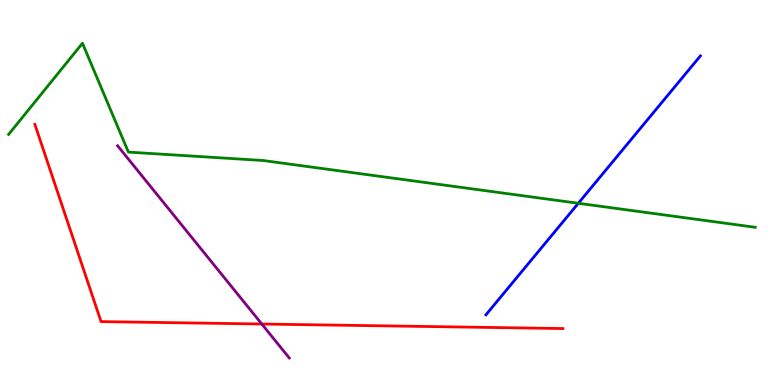[{'lines': ['blue', 'red'], 'intersections': []}, {'lines': ['green', 'red'], 'intersections': []}, {'lines': ['purple', 'red'], 'intersections': [{'x': 3.38, 'y': 1.58}]}, {'lines': ['blue', 'green'], 'intersections': [{'x': 7.46, 'y': 4.72}]}, {'lines': ['blue', 'purple'], 'intersections': []}, {'lines': ['green', 'purple'], 'intersections': []}]